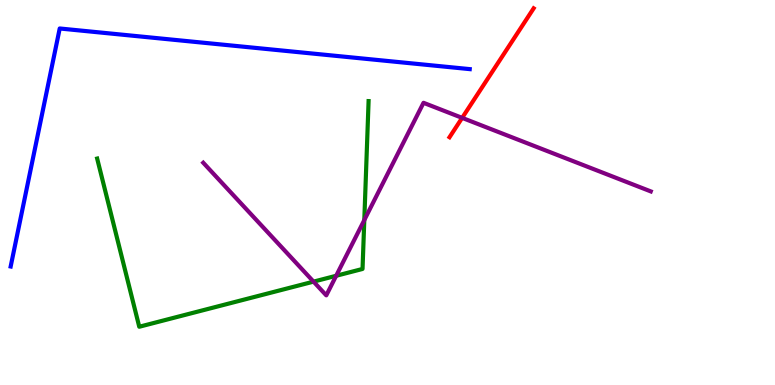[{'lines': ['blue', 'red'], 'intersections': []}, {'lines': ['green', 'red'], 'intersections': []}, {'lines': ['purple', 'red'], 'intersections': [{'x': 5.96, 'y': 6.94}]}, {'lines': ['blue', 'green'], 'intersections': []}, {'lines': ['blue', 'purple'], 'intersections': []}, {'lines': ['green', 'purple'], 'intersections': [{'x': 4.05, 'y': 2.68}, {'x': 4.34, 'y': 2.84}, {'x': 4.7, 'y': 4.28}]}]